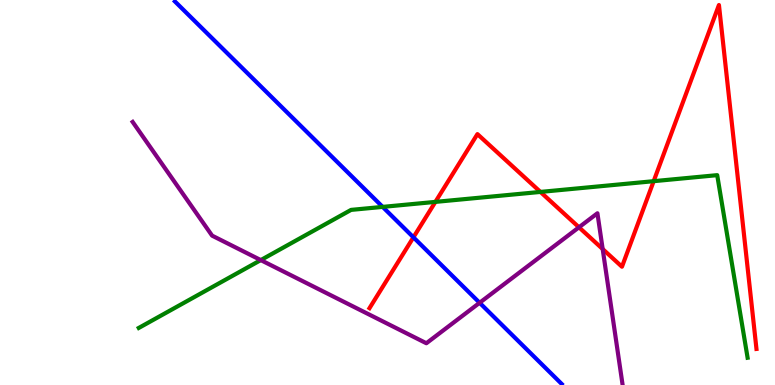[{'lines': ['blue', 'red'], 'intersections': [{'x': 5.33, 'y': 3.84}]}, {'lines': ['green', 'red'], 'intersections': [{'x': 5.62, 'y': 4.76}, {'x': 6.97, 'y': 5.01}, {'x': 8.43, 'y': 5.29}]}, {'lines': ['purple', 'red'], 'intersections': [{'x': 7.47, 'y': 4.1}, {'x': 7.78, 'y': 3.53}]}, {'lines': ['blue', 'green'], 'intersections': [{'x': 4.94, 'y': 4.63}]}, {'lines': ['blue', 'purple'], 'intersections': [{'x': 6.19, 'y': 2.14}]}, {'lines': ['green', 'purple'], 'intersections': [{'x': 3.37, 'y': 3.24}]}]